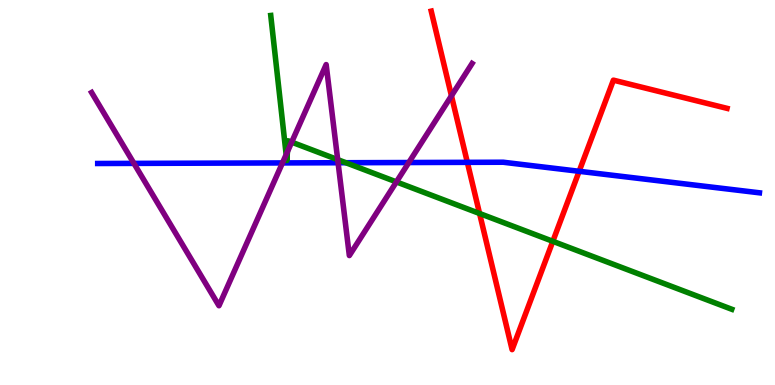[{'lines': ['blue', 'red'], 'intersections': [{'x': 6.03, 'y': 5.78}, {'x': 7.47, 'y': 5.55}]}, {'lines': ['green', 'red'], 'intersections': [{'x': 6.19, 'y': 4.45}, {'x': 7.13, 'y': 3.73}]}, {'lines': ['purple', 'red'], 'intersections': [{'x': 5.83, 'y': 7.51}]}, {'lines': ['blue', 'green'], 'intersections': [{'x': 4.46, 'y': 5.77}]}, {'lines': ['blue', 'purple'], 'intersections': [{'x': 1.73, 'y': 5.76}, {'x': 3.64, 'y': 5.77}, {'x': 4.36, 'y': 5.77}, {'x': 5.27, 'y': 5.78}]}, {'lines': ['green', 'purple'], 'intersections': [{'x': 3.69, 'y': 5.98}, {'x': 3.71, 'y': 6.06}, {'x': 3.76, 'y': 6.31}, {'x': 4.36, 'y': 5.85}, {'x': 5.11, 'y': 5.27}]}]